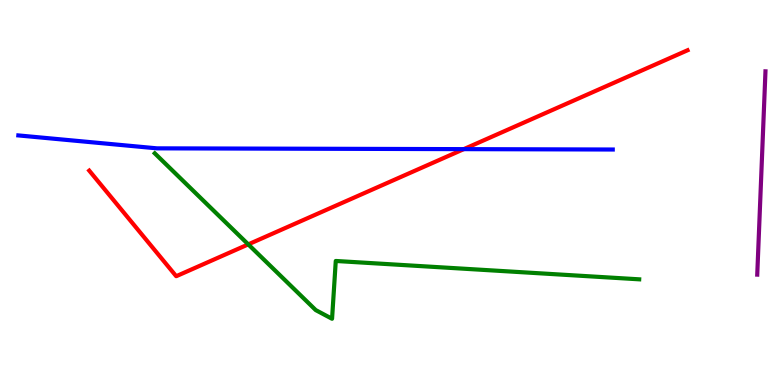[{'lines': ['blue', 'red'], 'intersections': [{'x': 5.98, 'y': 6.13}]}, {'lines': ['green', 'red'], 'intersections': [{'x': 3.2, 'y': 3.65}]}, {'lines': ['purple', 'red'], 'intersections': []}, {'lines': ['blue', 'green'], 'intersections': []}, {'lines': ['blue', 'purple'], 'intersections': []}, {'lines': ['green', 'purple'], 'intersections': []}]